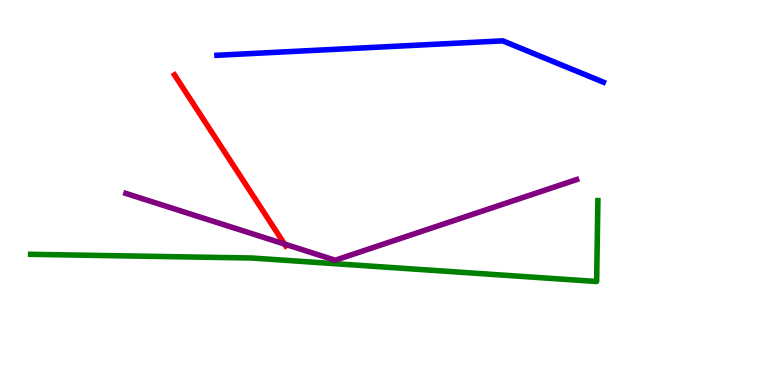[{'lines': ['blue', 'red'], 'intersections': []}, {'lines': ['green', 'red'], 'intersections': []}, {'lines': ['purple', 'red'], 'intersections': [{'x': 3.67, 'y': 3.66}]}, {'lines': ['blue', 'green'], 'intersections': []}, {'lines': ['blue', 'purple'], 'intersections': []}, {'lines': ['green', 'purple'], 'intersections': []}]